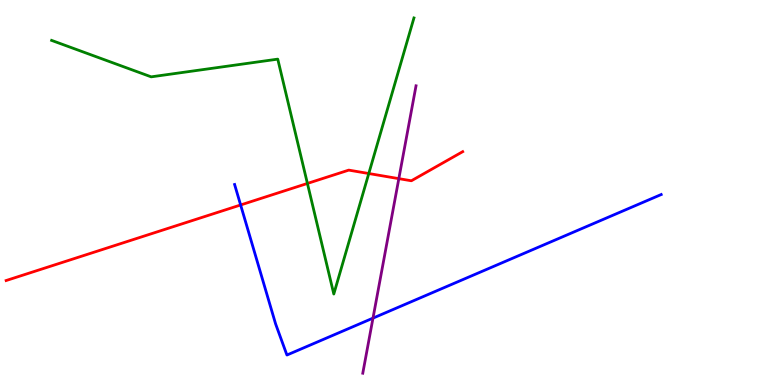[{'lines': ['blue', 'red'], 'intersections': [{'x': 3.1, 'y': 4.68}]}, {'lines': ['green', 'red'], 'intersections': [{'x': 3.97, 'y': 5.24}, {'x': 4.76, 'y': 5.49}]}, {'lines': ['purple', 'red'], 'intersections': [{'x': 5.15, 'y': 5.36}]}, {'lines': ['blue', 'green'], 'intersections': []}, {'lines': ['blue', 'purple'], 'intersections': [{'x': 4.81, 'y': 1.74}]}, {'lines': ['green', 'purple'], 'intersections': []}]